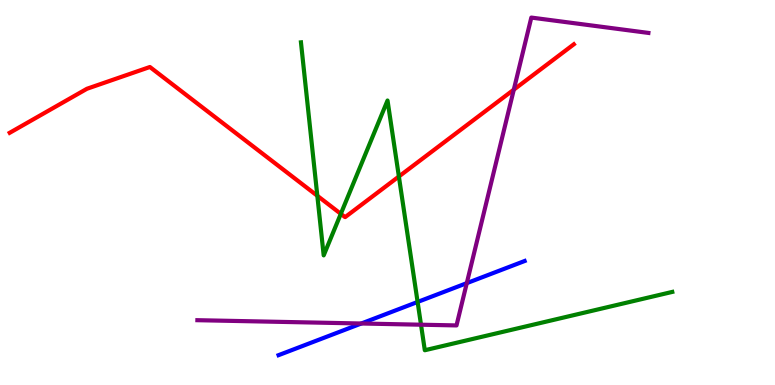[{'lines': ['blue', 'red'], 'intersections': []}, {'lines': ['green', 'red'], 'intersections': [{'x': 4.09, 'y': 4.91}, {'x': 4.4, 'y': 4.45}, {'x': 5.15, 'y': 5.42}]}, {'lines': ['purple', 'red'], 'intersections': [{'x': 6.63, 'y': 7.67}]}, {'lines': ['blue', 'green'], 'intersections': [{'x': 5.39, 'y': 2.16}]}, {'lines': ['blue', 'purple'], 'intersections': [{'x': 4.66, 'y': 1.6}, {'x': 6.02, 'y': 2.65}]}, {'lines': ['green', 'purple'], 'intersections': [{'x': 5.43, 'y': 1.57}]}]